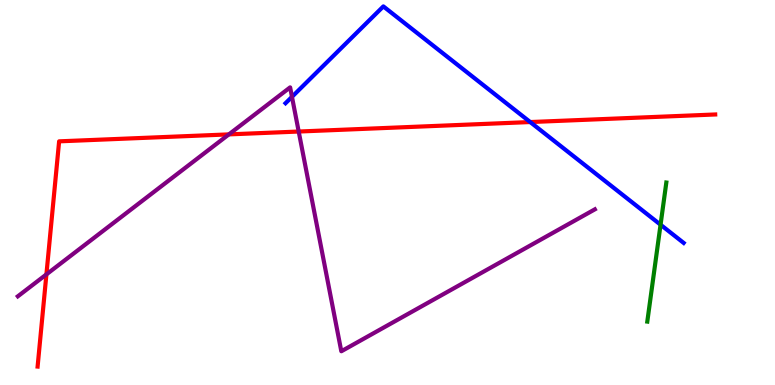[{'lines': ['blue', 'red'], 'intersections': [{'x': 6.84, 'y': 6.83}]}, {'lines': ['green', 'red'], 'intersections': []}, {'lines': ['purple', 'red'], 'intersections': [{'x': 0.599, 'y': 2.87}, {'x': 2.95, 'y': 6.51}, {'x': 3.85, 'y': 6.58}]}, {'lines': ['blue', 'green'], 'intersections': [{'x': 8.52, 'y': 4.16}]}, {'lines': ['blue', 'purple'], 'intersections': [{'x': 3.77, 'y': 7.48}]}, {'lines': ['green', 'purple'], 'intersections': []}]